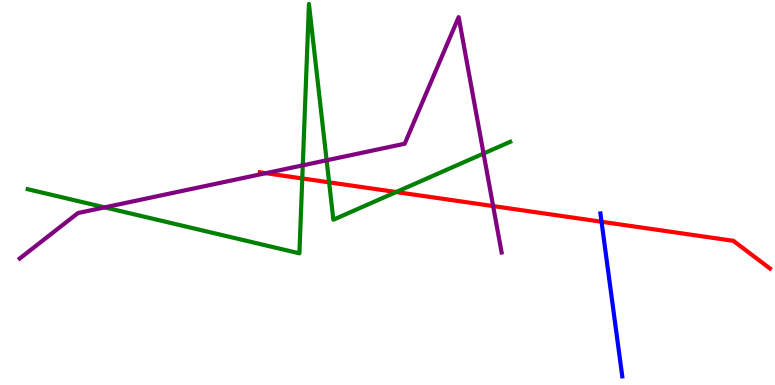[{'lines': ['blue', 'red'], 'intersections': [{'x': 7.76, 'y': 4.24}]}, {'lines': ['green', 'red'], 'intersections': [{'x': 3.9, 'y': 5.36}, {'x': 4.25, 'y': 5.26}, {'x': 5.11, 'y': 5.01}]}, {'lines': ['purple', 'red'], 'intersections': [{'x': 3.43, 'y': 5.5}, {'x': 6.36, 'y': 4.65}]}, {'lines': ['blue', 'green'], 'intersections': []}, {'lines': ['blue', 'purple'], 'intersections': []}, {'lines': ['green', 'purple'], 'intersections': [{'x': 1.35, 'y': 4.61}, {'x': 3.91, 'y': 5.71}, {'x': 4.21, 'y': 5.84}, {'x': 6.24, 'y': 6.01}]}]